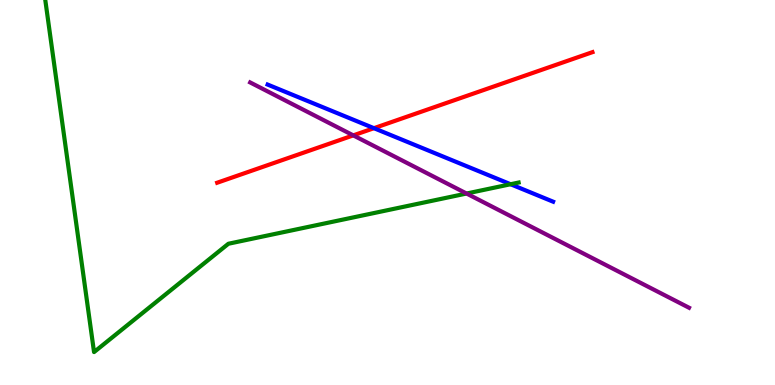[{'lines': ['blue', 'red'], 'intersections': [{'x': 4.83, 'y': 6.67}]}, {'lines': ['green', 'red'], 'intersections': []}, {'lines': ['purple', 'red'], 'intersections': [{'x': 4.56, 'y': 6.48}]}, {'lines': ['blue', 'green'], 'intersections': [{'x': 6.59, 'y': 5.21}]}, {'lines': ['blue', 'purple'], 'intersections': []}, {'lines': ['green', 'purple'], 'intersections': [{'x': 6.02, 'y': 4.97}]}]